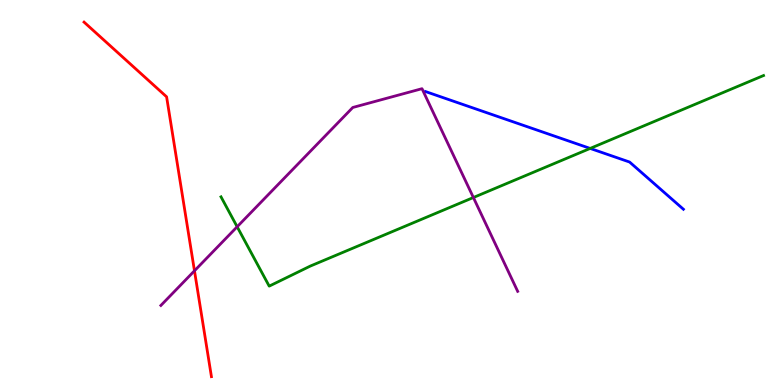[{'lines': ['blue', 'red'], 'intersections': []}, {'lines': ['green', 'red'], 'intersections': []}, {'lines': ['purple', 'red'], 'intersections': [{'x': 2.51, 'y': 2.97}]}, {'lines': ['blue', 'green'], 'intersections': [{'x': 7.62, 'y': 6.14}]}, {'lines': ['blue', 'purple'], 'intersections': []}, {'lines': ['green', 'purple'], 'intersections': [{'x': 3.06, 'y': 4.11}, {'x': 6.11, 'y': 4.87}]}]